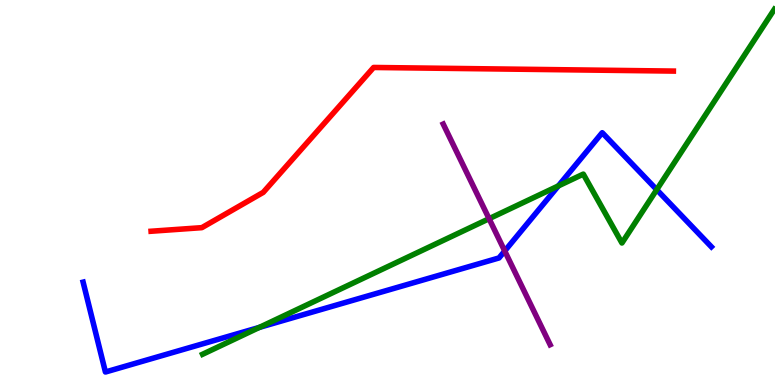[{'lines': ['blue', 'red'], 'intersections': []}, {'lines': ['green', 'red'], 'intersections': []}, {'lines': ['purple', 'red'], 'intersections': []}, {'lines': ['blue', 'green'], 'intersections': [{'x': 3.35, 'y': 1.5}, {'x': 7.2, 'y': 5.17}, {'x': 8.47, 'y': 5.07}]}, {'lines': ['blue', 'purple'], 'intersections': [{'x': 6.51, 'y': 3.48}]}, {'lines': ['green', 'purple'], 'intersections': [{'x': 6.31, 'y': 4.32}]}]